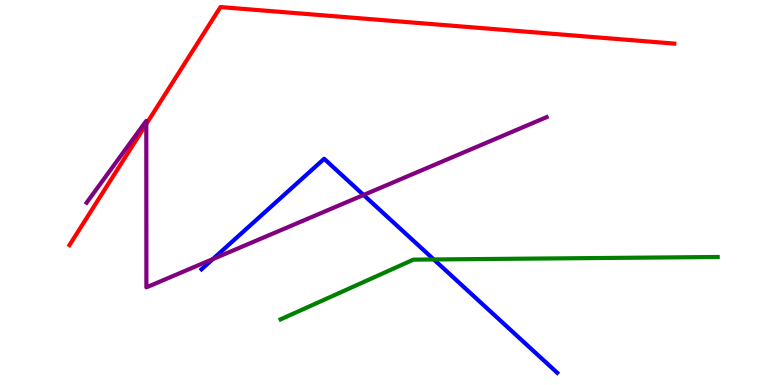[{'lines': ['blue', 'red'], 'intersections': []}, {'lines': ['green', 'red'], 'intersections': []}, {'lines': ['purple', 'red'], 'intersections': [{'x': 1.89, 'y': 6.78}]}, {'lines': ['blue', 'green'], 'intersections': [{'x': 5.6, 'y': 3.26}]}, {'lines': ['blue', 'purple'], 'intersections': [{'x': 2.75, 'y': 3.27}, {'x': 4.69, 'y': 4.94}]}, {'lines': ['green', 'purple'], 'intersections': []}]